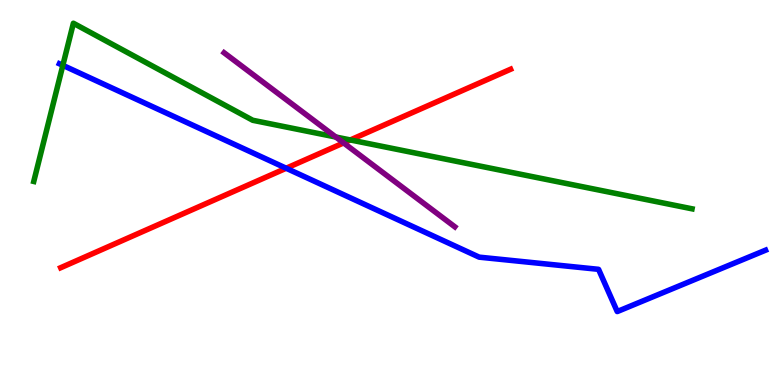[{'lines': ['blue', 'red'], 'intersections': [{'x': 3.69, 'y': 5.63}]}, {'lines': ['green', 'red'], 'intersections': [{'x': 4.52, 'y': 6.37}]}, {'lines': ['purple', 'red'], 'intersections': [{'x': 4.43, 'y': 6.29}]}, {'lines': ['blue', 'green'], 'intersections': [{'x': 0.811, 'y': 8.3}]}, {'lines': ['blue', 'purple'], 'intersections': []}, {'lines': ['green', 'purple'], 'intersections': [{'x': 4.33, 'y': 6.44}]}]